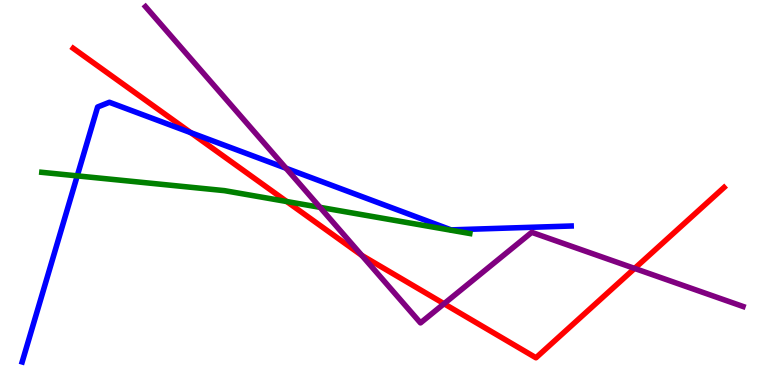[{'lines': ['blue', 'red'], 'intersections': [{'x': 2.46, 'y': 6.55}]}, {'lines': ['green', 'red'], 'intersections': [{'x': 3.7, 'y': 4.77}]}, {'lines': ['purple', 'red'], 'intersections': [{'x': 4.67, 'y': 3.37}, {'x': 5.73, 'y': 2.11}, {'x': 8.19, 'y': 3.03}]}, {'lines': ['blue', 'green'], 'intersections': [{'x': 0.997, 'y': 5.43}]}, {'lines': ['blue', 'purple'], 'intersections': [{'x': 3.69, 'y': 5.63}]}, {'lines': ['green', 'purple'], 'intersections': [{'x': 4.13, 'y': 4.61}]}]